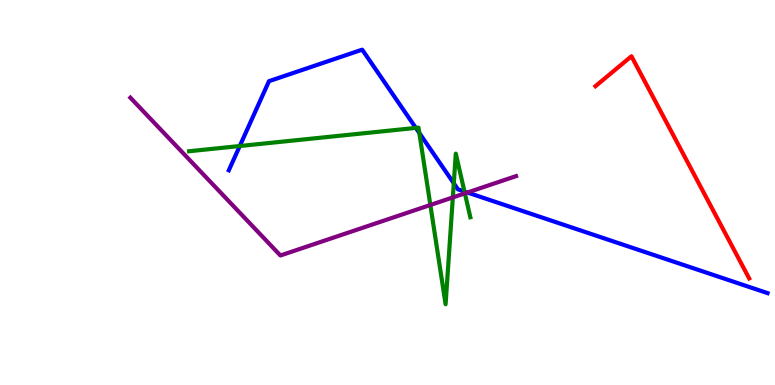[{'lines': ['blue', 'red'], 'intersections': []}, {'lines': ['green', 'red'], 'intersections': []}, {'lines': ['purple', 'red'], 'intersections': []}, {'lines': ['blue', 'green'], 'intersections': [{'x': 3.09, 'y': 6.21}, {'x': 5.37, 'y': 6.68}, {'x': 5.41, 'y': 6.55}, {'x': 5.86, 'y': 5.24}, {'x': 5.99, 'y': 5.03}]}, {'lines': ['blue', 'purple'], 'intersections': [{'x': 6.03, 'y': 5.0}]}, {'lines': ['green', 'purple'], 'intersections': [{'x': 5.55, 'y': 4.68}, {'x': 5.84, 'y': 4.87}, {'x': 6.0, 'y': 4.98}]}]